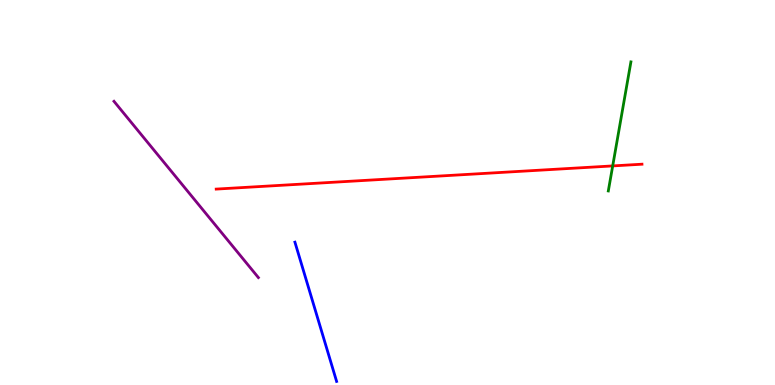[{'lines': ['blue', 'red'], 'intersections': []}, {'lines': ['green', 'red'], 'intersections': [{'x': 7.91, 'y': 5.69}]}, {'lines': ['purple', 'red'], 'intersections': []}, {'lines': ['blue', 'green'], 'intersections': []}, {'lines': ['blue', 'purple'], 'intersections': []}, {'lines': ['green', 'purple'], 'intersections': []}]